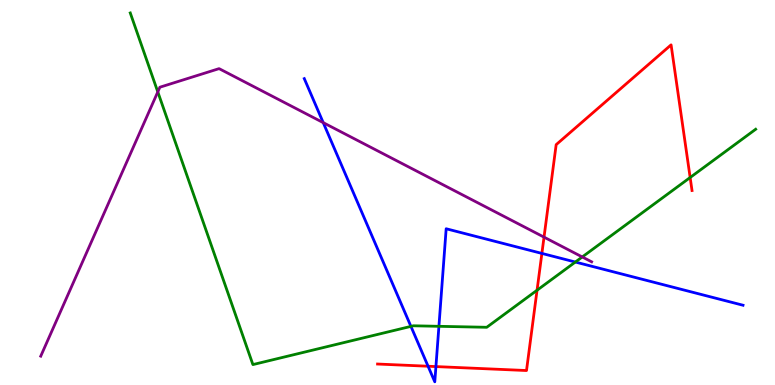[{'lines': ['blue', 'red'], 'intersections': [{'x': 5.52, 'y': 0.487}, {'x': 5.62, 'y': 0.479}, {'x': 6.99, 'y': 3.42}]}, {'lines': ['green', 'red'], 'intersections': [{'x': 6.93, 'y': 2.46}, {'x': 8.91, 'y': 5.39}]}, {'lines': ['purple', 'red'], 'intersections': [{'x': 7.02, 'y': 3.84}]}, {'lines': ['blue', 'green'], 'intersections': [{'x': 5.3, 'y': 1.52}, {'x': 5.66, 'y': 1.52}, {'x': 7.42, 'y': 3.19}]}, {'lines': ['blue', 'purple'], 'intersections': [{'x': 4.17, 'y': 6.81}]}, {'lines': ['green', 'purple'], 'intersections': [{'x': 2.04, 'y': 7.61}, {'x': 7.51, 'y': 3.33}]}]